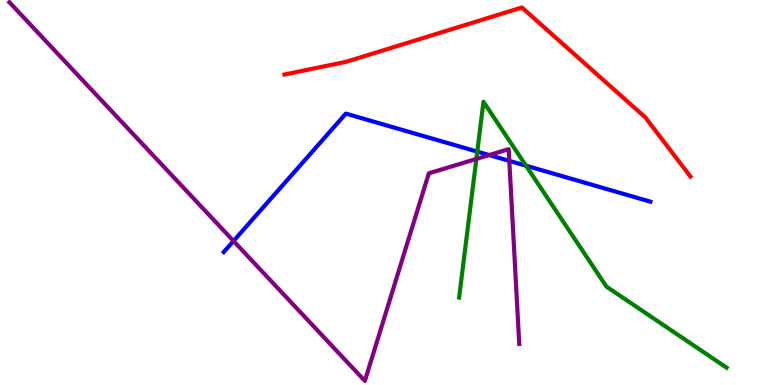[{'lines': ['blue', 'red'], 'intersections': []}, {'lines': ['green', 'red'], 'intersections': []}, {'lines': ['purple', 'red'], 'intersections': []}, {'lines': ['blue', 'green'], 'intersections': [{'x': 6.16, 'y': 6.06}, {'x': 6.79, 'y': 5.7}]}, {'lines': ['blue', 'purple'], 'intersections': [{'x': 3.01, 'y': 3.74}, {'x': 6.31, 'y': 5.97}, {'x': 6.57, 'y': 5.82}]}, {'lines': ['green', 'purple'], 'intersections': [{'x': 6.15, 'y': 5.87}]}]